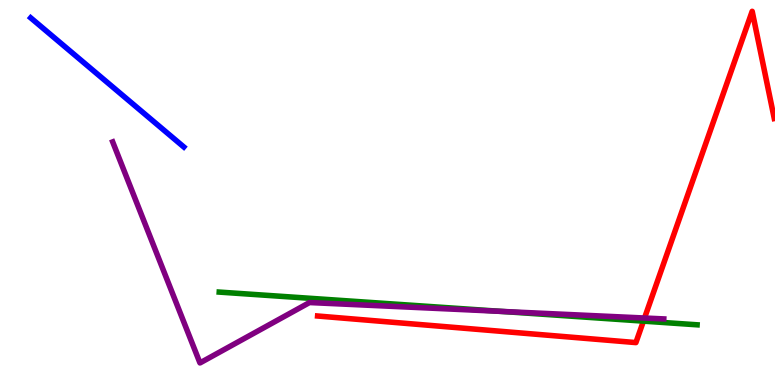[{'lines': ['blue', 'red'], 'intersections': []}, {'lines': ['green', 'red'], 'intersections': [{'x': 8.3, 'y': 1.66}]}, {'lines': ['purple', 'red'], 'intersections': [{'x': 8.32, 'y': 1.74}]}, {'lines': ['blue', 'green'], 'intersections': []}, {'lines': ['blue', 'purple'], 'intersections': []}, {'lines': ['green', 'purple'], 'intersections': [{'x': 6.47, 'y': 1.91}]}]